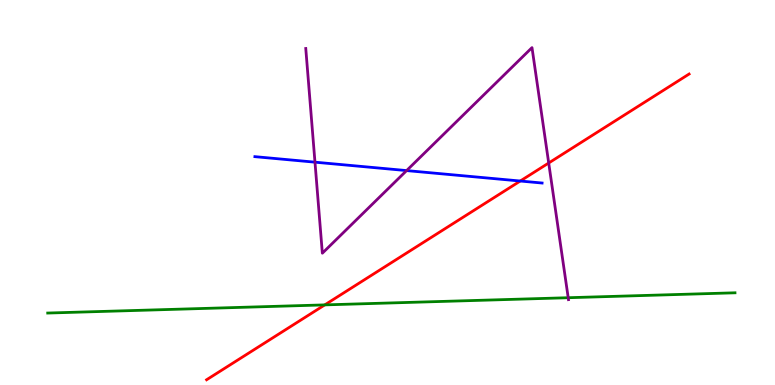[{'lines': ['blue', 'red'], 'intersections': [{'x': 6.71, 'y': 5.3}]}, {'lines': ['green', 'red'], 'intersections': [{'x': 4.19, 'y': 2.08}]}, {'lines': ['purple', 'red'], 'intersections': [{'x': 7.08, 'y': 5.77}]}, {'lines': ['blue', 'green'], 'intersections': []}, {'lines': ['blue', 'purple'], 'intersections': [{'x': 4.06, 'y': 5.79}, {'x': 5.25, 'y': 5.57}]}, {'lines': ['green', 'purple'], 'intersections': [{'x': 7.33, 'y': 2.27}]}]